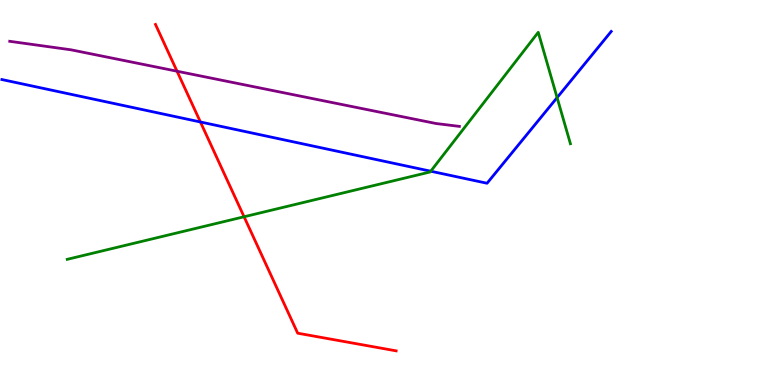[{'lines': ['blue', 'red'], 'intersections': [{'x': 2.59, 'y': 6.83}]}, {'lines': ['green', 'red'], 'intersections': [{'x': 3.15, 'y': 4.37}]}, {'lines': ['purple', 'red'], 'intersections': [{'x': 2.28, 'y': 8.15}]}, {'lines': ['blue', 'green'], 'intersections': [{'x': 5.56, 'y': 5.55}, {'x': 7.19, 'y': 7.46}]}, {'lines': ['blue', 'purple'], 'intersections': []}, {'lines': ['green', 'purple'], 'intersections': []}]